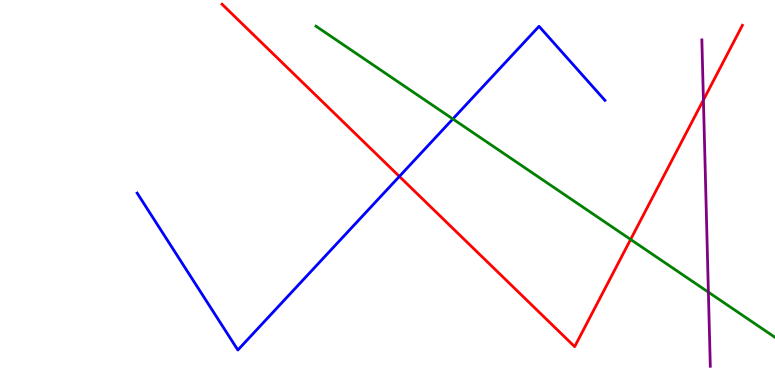[{'lines': ['blue', 'red'], 'intersections': [{'x': 5.15, 'y': 5.42}]}, {'lines': ['green', 'red'], 'intersections': [{'x': 8.14, 'y': 3.78}]}, {'lines': ['purple', 'red'], 'intersections': [{'x': 9.08, 'y': 7.4}]}, {'lines': ['blue', 'green'], 'intersections': [{'x': 5.84, 'y': 6.91}]}, {'lines': ['blue', 'purple'], 'intersections': []}, {'lines': ['green', 'purple'], 'intersections': [{'x': 9.14, 'y': 2.41}]}]